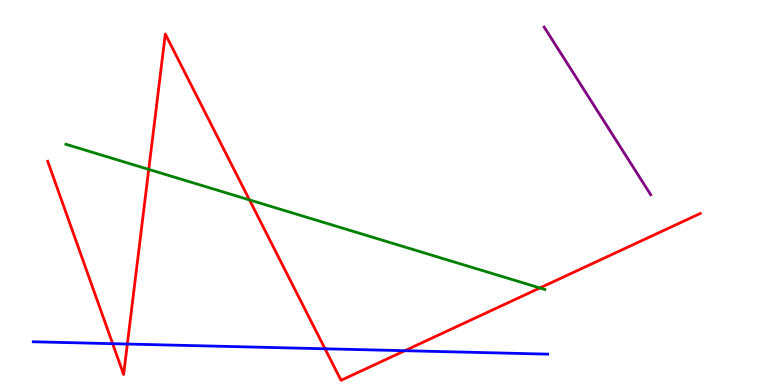[{'lines': ['blue', 'red'], 'intersections': [{'x': 1.45, 'y': 1.07}, {'x': 1.64, 'y': 1.06}, {'x': 4.19, 'y': 0.941}, {'x': 5.22, 'y': 0.891}]}, {'lines': ['green', 'red'], 'intersections': [{'x': 1.92, 'y': 5.6}, {'x': 3.22, 'y': 4.81}, {'x': 6.97, 'y': 2.52}]}, {'lines': ['purple', 'red'], 'intersections': []}, {'lines': ['blue', 'green'], 'intersections': []}, {'lines': ['blue', 'purple'], 'intersections': []}, {'lines': ['green', 'purple'], 'intersections': []}]